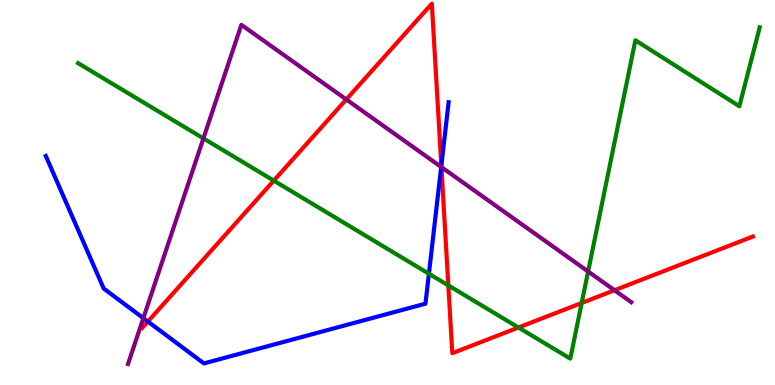[{'lines': ['blue', 'red'], 'intersections': [{'x': 1.91, 'y': 1.65}, {'x': 5.69, 'y': 5.7}]}, {'lines': ['green', 'red'], 'intersections': [{'x': 3.53, 'y': 5.31}, {'x': 5.79, 'y': 2.59}, {'x': 6.69, 'y': 1.49}, {'x': 7.51, 'y': 2.13}]}, {'lines': ['purple', 'red'], 'intersections': [{'x': 4.47, 'y': 7.42}, {'x': 5.7, 'y': 5.66}, {'x': 7.93, 'y': 2.46}]}, {'lines': ['blue', 'green'], 'intersections': [{'x': 5.53, 'y': 2.89}]}, {'lines': ['blue', 'purple'], 'intersections': [{'x': 1.85, 'y': 1.74}, {'x': 5.69, 'y': 5.66}]}, {'lines': ['green', 'purple'], 'intersections': [{'x': 2.62, 'y': 6.41}, {'x': 7.59, 'y': 2.95}]}]